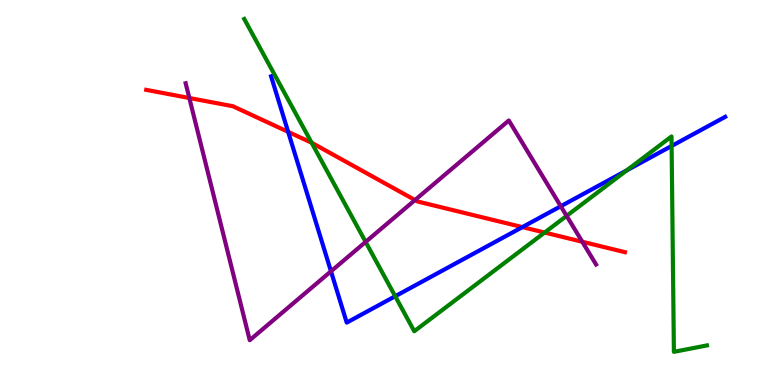[{'lines': ['blue', 'red'], 'intersections': [{'x': 3.72, 'y': 6.57}, {'x': 6.74, 'y': 4.1}]}, {'lines': ['green', 'red'], 'intersections': [{'x': 4.02, 'y': 6.29}, {'x': 7.03, 'y': 3.96}]}, {'lines': ['purple', 'red'], 'intersections': [{'x': 2.44, 'y': 7.45}, {'x': 5.35, 'y': 4.8}, {'x': 7.51, 'y': 3.72}]}, {'lines': ['blue', 'green'], 'intersections': [{'x': 5.1, 'y': 2.31}, {'x': 8.09, 'y': 5.57}, {'x': 8.67, 'y': 6.21}]}, {'lines': ['blue', 'purple'], 'intersections': [{'x': 4.27, 'y': 2.95}, {'x': 7.24, 'y': 4.64}]}, {'lines': ['green', 'purple'], 'intersections': [{'x': 4.72, 'y': 3.72}, {'x': 7.31, 'y': 4.39}]}]